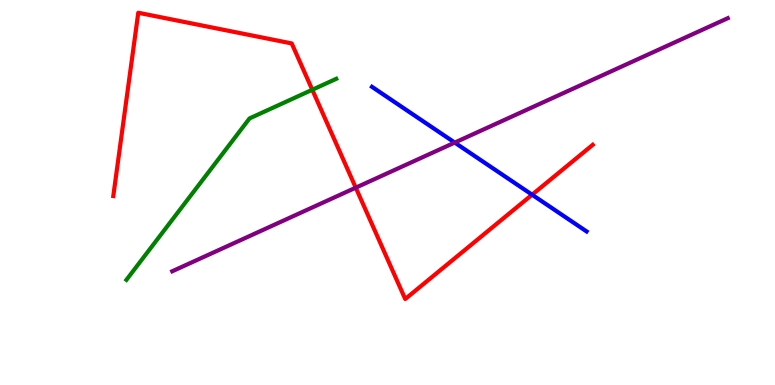[{'lines': ['blue', 'red'], 'intersections': [{'x': 6.87, 'y': 4.94}]}, {'lines': ['green', 'red'], 'intersections': [{'x': 4.03, 'y': 7.67}]}, {'lines': ['purple', 'red'], 'intersections': [{'x': 4.59, 'y': 5.13}]}, {'lines': ['blue', 'green'], 'intersections': []}, {'lines': ['blue', 'purple'], 'intersections': [{'x': 5.87, 'y': 6.3}]}, {'lines': ['green', 'purple'], 'intersections': []}]